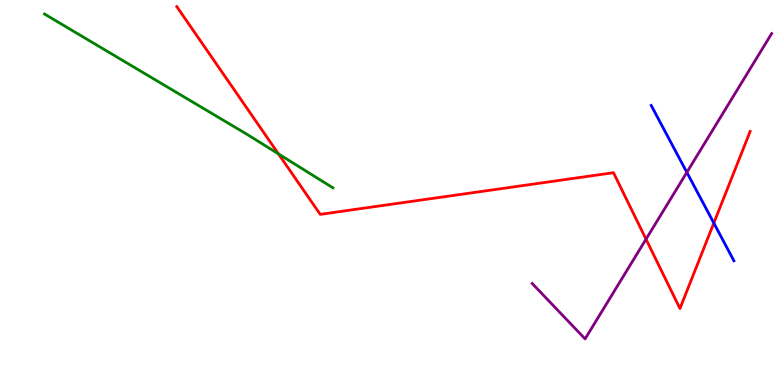[{'lines': ['blue', 'red'], 'intersections': [{'x': 9.21, 'y': 4.21}]}, {'lines': ['green', 'red'], 'intersections': [{'x': 3.59, 'y': 6.0}]}, {'lines': ['purple', 'red'], 'intersections': [{'x': 8.34, 'y': 3.79}]}, {'lines': ['blue', 'green'], 'intersections': []}, {'lines': ['blue', 'purple'], 'intersections': [{'x': 8.86, 'y': 5.52}]}, {'lines': ['green', 'purple'], 'intersections': []}]